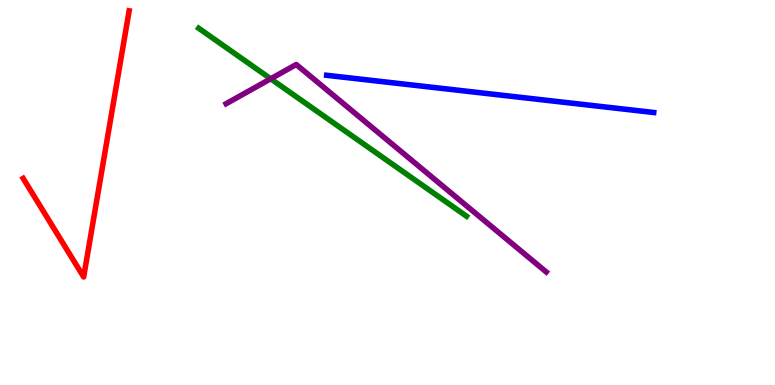[{'lines': ['blue', 'red'], 'intersections': []}, {'lines': ['green', 'red'], 'intersections': []}, {'lines': ['purple', 'red'], 'intersections': []}, {'lines': ['blue', 'green'], 'intersections': []}, {'lines': ['blue', 'purple'], 'intersections': []}, {'lines': ['green', 'purple'], 'intersections': [{'x': 3.49, 'y': 7.95}]}]